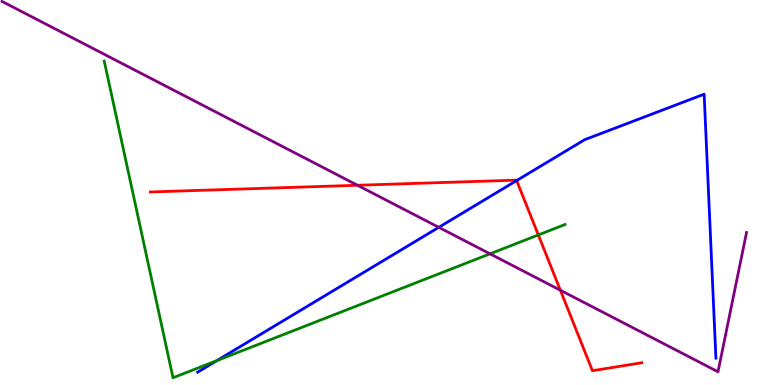[{'lines': ['blue', 'red'], 'intersections': [{'x': 6.67, 'y': 5.31}]}, {'lines': ['green', 'red'], 'intersections': [{'x': 6.95, 'y': 3.9}]}, {'lines': ['purple', 'red'], 'intersections': [{'x': 4.61, 'y': 5.19}, {'x': 7.23, 'y': 2.46}]}, {'lines': ['blue', 'green'], 'intersections': [{'x': 2.8, 'y': 0.634}]}, {'lines': ['blue', 'purple'], 'intersections': [{'x': 5.66, 'y': 4.1}]}, {'lines': ['green', 'purple'], 'intersections': [{'x': 6.32, 'y': 3.41}]}]